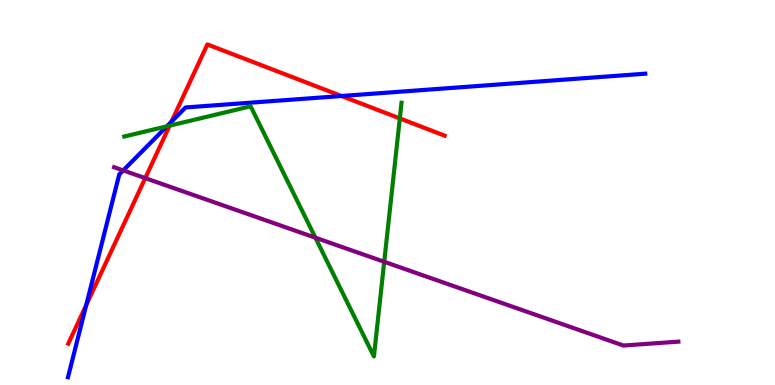[{'lines': ['blue', 'red'], 'intersections': [{'x': 1.11, 'y': 2.08}, {'x': 2.21, 'y': 6.84}, {'x': 4.41, 'y': 7.51}]}, {'lines': ['green', 'red'], 'intersections': [{'x': 2.19, 'y': 6.74}, {'x': 5.16, 'y': 6.92}]}, {'lines': ['purple', 'red'], 'intersections': [{'x': 1.87, 'y': 5.37}]}, {'lines': ['blue', 'green'], 'intersections': [{'x': 2.15, 'y': 6.72}]}, {'lines': ['blue', 'purple'], 'intersections': [{'x': 1.59, 'y': 5.57}]}, {'lines': ['green', 'purple'], 'intersections': [{'x': 4.07, 'y': 3.83}, {'x': 4.96, 'y': 3.2}]}]